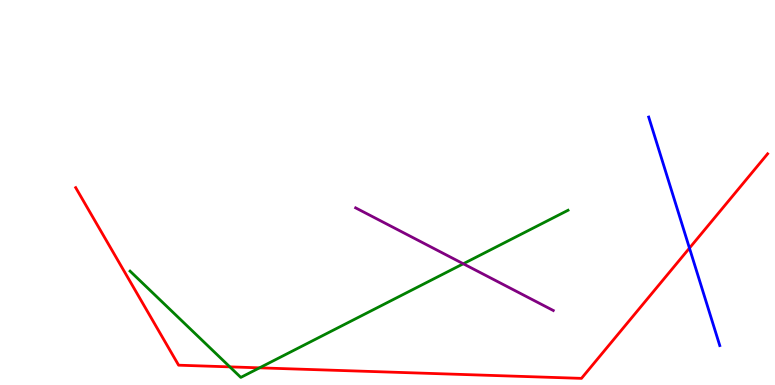[{'lines': ['blue', 'red'], 'intersections': [{'x': 8.9, 'y': 3.56}]}, {'lines': ['green', 'red'], 'intersections': [{'x': 2.97, 'y': 0.471}, {'x': 3.35, 'y': 0.446}]}, {'lines': ['purple', 'red'], 'intersections': []}, {'lines': ['blue', 'green'], 'intersections': []}, {'lines': ['blue', 'purple'], 'intersections': []}, {'lines': ['green', 'purple'], 'intersections': [{'x': 5.98, 'y': 3.15}]}]